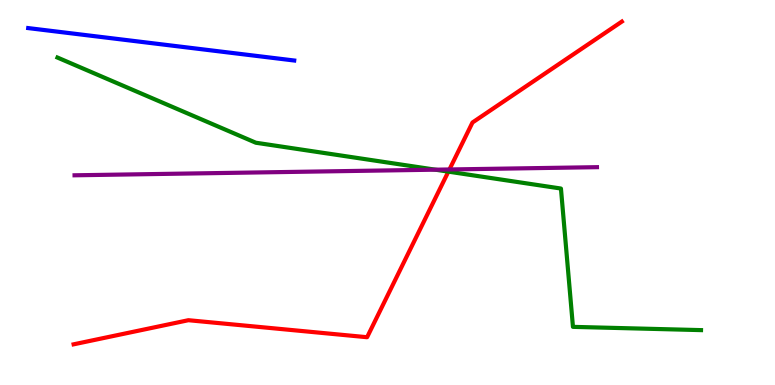[{'lines': ['blue', 'red'], 'intersections': []}, {'lines': ['green', 'red'], 'intersections': [{'x': 5.79, 'y': 5.54}]}, {'lines': ['purple', 'red'], 'intersections': [{'x': 5.8, 'y': 5.6}]}, {'lines': ['blue', 'green'], 'intersections': []}, {'lines': ['blue', 'purple'], 'intersections': []}, {'lines': ['green', 'purple'], 'intersections': [{'x': 5.62, 'y': 5.59}]}]